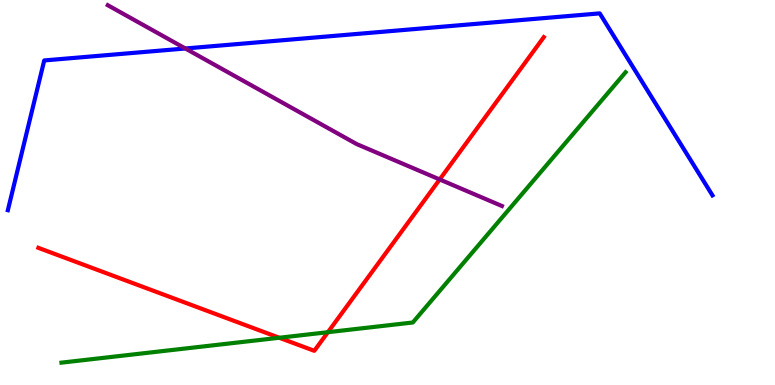[{'lines': ['blue', 'red'], 'intersections': []}, {'lines': ['green', 'red'], 'intersections': [{'x': 3.6, 'y': 1.23}, {'x': 4.23, 'y': 1.37}]}, {'lines': ['purple', 'red'], 'intersections': [{'x': 5.67, 'y': 5.34}]}, {'lines': ['blue', 'green'], 'intersections': []}, {'lines': ['blue', 'purple'], 'intersections': [{'x': 2.39, 'y': 8.74}]}, {'lines': ['green', 'purple'], 'intersections': []}]